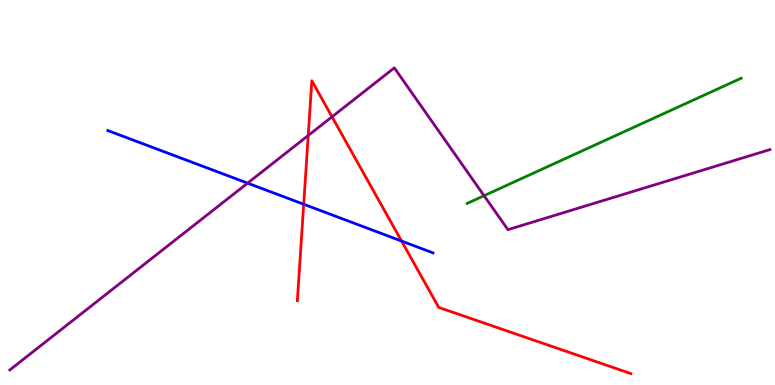[{'lines': ['blue', 'red'], 'intersections': [{'x': 3.92, 'y': 4.69}, {'x': 5.18, 'y': 3.74}]}, {'lines': ['green', 'red'], 'intersections': []}, {'lines': ['purple', 'red'], 'intersections': [{'x': 3.98, 'y': 6.48}, {'x': 4.28, 'y': 6.97}]}, {'lines': ['blue', 'green'], 'intersections': []}, {'lines': ['blue', 'purple'], 'intersections': [{'x': 3.19, 'y': 5.24}]}, {'lines': ['green', 'purple'], 'intersections': [{'x': 6.25, 'y': 4.92}]}]